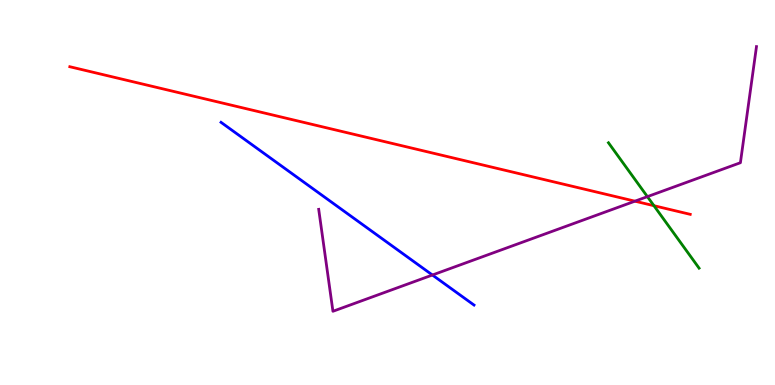[{'lines': ['blue', 'red'], 'intersections': []}, {'lines': ['green', 'red'], 'intersections': [{'x': 8.44, 'y': 4.66}]}, {'lines': ['purple', 'red'], 'intersections': [{'x': 8.19, 'y': 4.77}]}, {'lines': ['blue', 'green'], 'intersections': []}, {'lines': ['blue', 'purple'], 'intersections': [{'x': 5.58, 'y': 2.86}]}, {'lines': ['green', 'purple'], 'intersections': [{'x': 8.35, 'y': 4.89}]}]